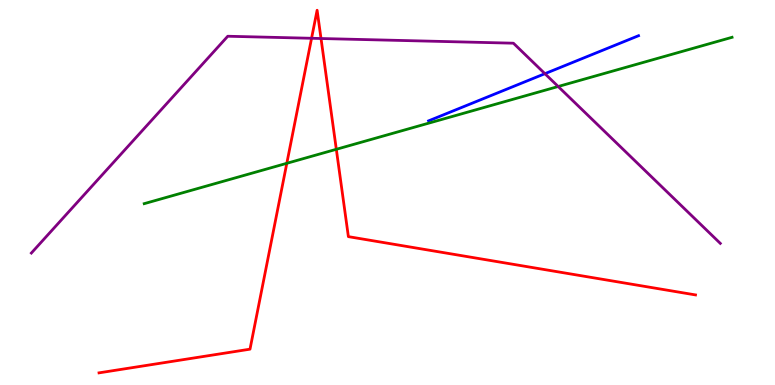[{'lines': ['blue', 'red'], 'intersections': []}, {'lines': ['green', 'red'], 'intersections': [{'x': 3.7, 'y': 5.76}, {'x': 4.34, 'y': 6.12}]}, {'lines': ['purple', 'red'], 'intersections': [{'x': 4.02, 'y': 9.01}, {'x': 4.14, 'y': 9.0}]}, {'lines': ['blue', 'green'], 'intersections': []}, {'lines': ['blue', 'purple'], 'intersections': [{'x': 7.03, 'y': 8.09}]}, {'lines': ['green', 'purple'], 'intersections': [{'x': 7.2, 'y': 7.75}]}]